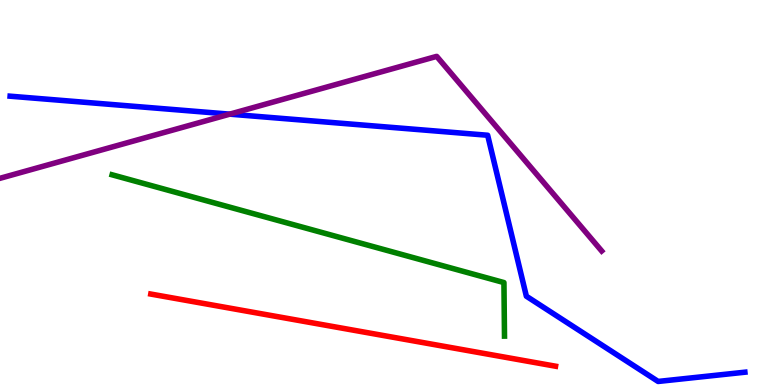[{'lines': ['blue', 'red'], 'intersections': []}, {'lines': ['green', 'red'], 'intersections': []}, {'lines': ['purple', 'red'], 'intersections': []}, {'lines': ['blue', 'green'], 'intersections': []}, {'lines': ['blue', 'purple'], 'intersections': [{'x': 2.96, 'y': 7.03}]}, {'lines': ['green', 'purple'], 'intersections': []}]